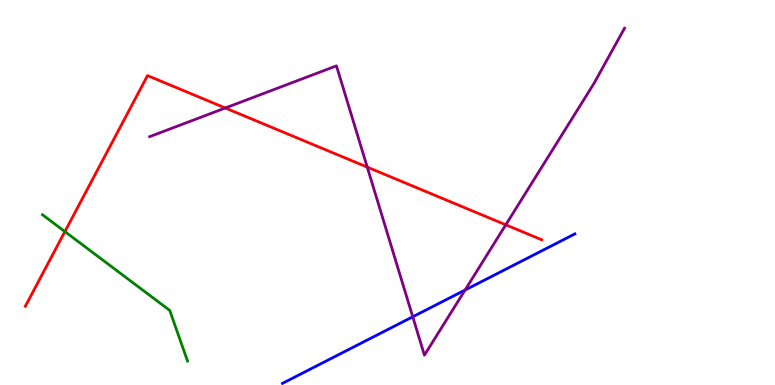[{'lines': ['blue', 'red'], 'intersections': []}, {'lines': ['green', 'red'], 'intersections': [{'x': 0.837, 'y': 3.98}]}, {'lines': ['purple', 'red'], 'intersections': [{'x': 2.91, 'y': 7.2}, {'x': 4.74, 'y': 5.66}, {'x': 6.53, 'y': 4.16}]}, {'lines': ['blue', 'green'], 'intersections': []}, {'lines': ['blue', 'purple'], 'intersections': [{'x': 5.33, 'y': 1.77}, {'x': 6.0, 'y': 2.47}]}, {'lines': ['green', 'purple'], 'intersections': []}]